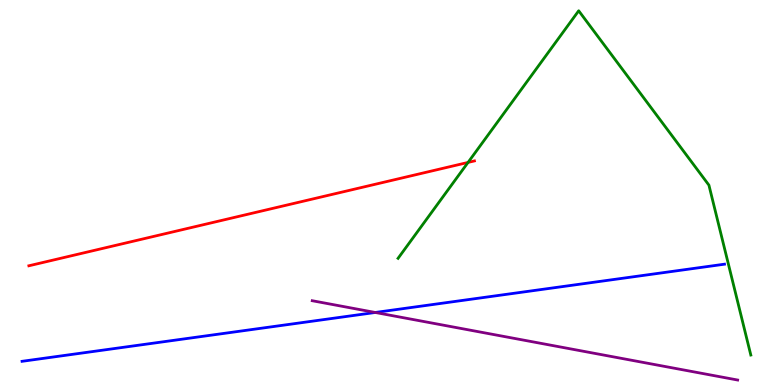[{'lines': ['blue', 'red'], 'intersections': []}, {'lines': ['green', 'red'], 'intersections': [{'x': 6.04, 'y': 5.78}]}, {'lines': ['purple', 'red'], 'intersections': []}, {'lines': ['blue', 'green'], 'intersections': []}, {'lines': ['blue', 'purple'], 'intersections': [{'x': 4.84, 'y': 1.88}]}, {'lines': ['green', 'purple'], 'intersections': []}]